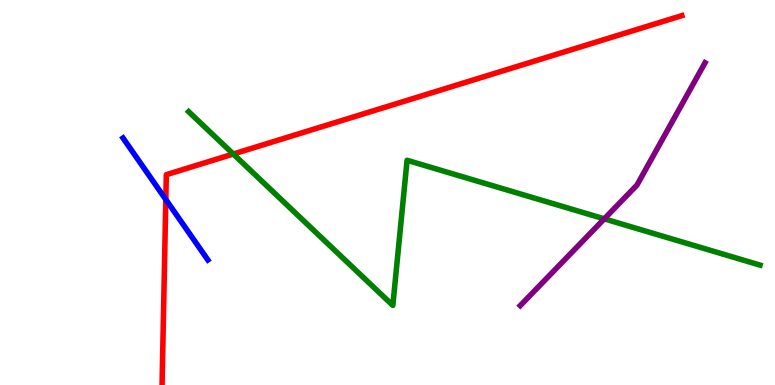[{'lines': ['blue', 'red'], 'intersections': [{'x': 2.14, 'y': 4.82}]}, {'lines': ['green', 'red'], 'intersections': [{'x': 3.01, 'y': 6.0}]}, {'lines': ['purple', 'red'], 'intersections': []}, {'lines': ['blue', 'green'], 'intersections': []}, {'lines': ['blue', 'purple'], 'intersections': []}, {'lines': ['green', 'purple'], 'intersections': [{'x': 7.8, 'y': 4.32}]}]